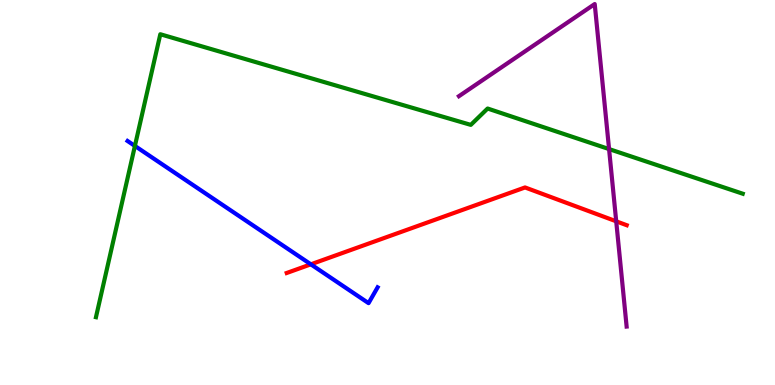[{'lines': ['blue', 'red'], 'intersections': [{'x': 4.01, 'y': 3.13}]}, {'lines': ['green', 'red'], 'intersections': []}, {'lines': ['purple', 'red'], 'intersections': [{'x': 7.95, 'y': 4.25}]}, {'lines': ['blue', 'green'], 'intersections': [{'x': 1.74, 'y': 6.21}]}, {'lines': ['blue', 'purple'], 'intersections': []}, {'lines': ['green', 'purple'], 'intersections': [{'x': 7.86, 'y': 6.13}]}]